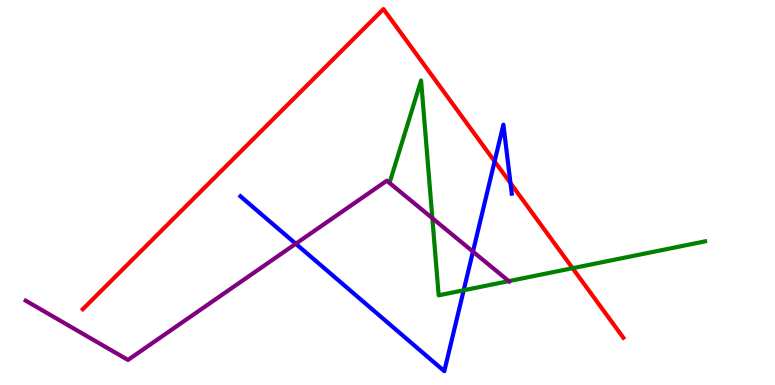[{'lines': ['blue', 'red'], 'intersections': [{'x': 6.38, 'y': 5.81}, {'x': 6.59, 'y': 5.24}]}, {'lines': ['green', 'red'], 'intersections': [{'x': 7.39, 'y': 3.03}]}, {'lines': ['purple', 'red'], 'intersections': []}, {'lines': ['blue', 'green'], 'intersections': [{'x': 5.98, 'y': 2.46}]}, {'lines': ['blue', 'purple'], 'intersections': [{'x': 3.82, 'y': 3.67}, {'x': 6.1, 'y': 3.46}]}, {'lines': ['green', 'purple'], 'intersections': [{'x': 5.58, 'y': 4.33}, {'x': 6.57, 'y': 2.7}]}]